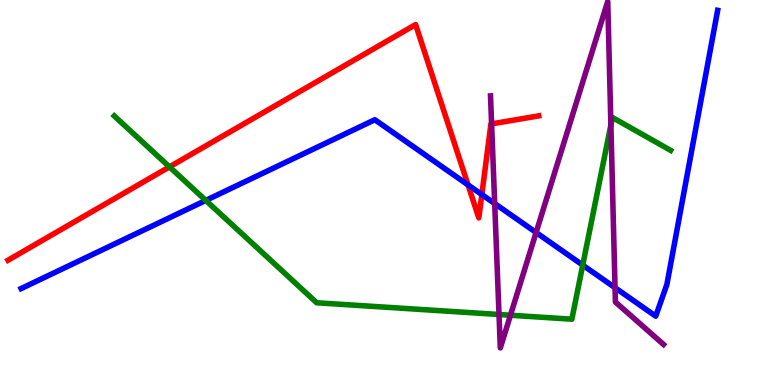[{'lines': ['blue', 'red'], 'intersections': [{'x': 6.04, 'y': 5.2}, {'x': 6.22, 'y': 4.95}]}, {'lines': ['green', 'red'], 'intersections': [{'x': 2.19, 'y': 5.67}]}, {'lines': ['purple', 'red'], 'intersections': [{'x': 6.34, 'y': 6.78}]}, {'lines': ['blue', 'green'], 'intersections': [{'x': 2.66, 'y': 4.79}, {'x': 7.52, 'y': 3.11}]}, {'lines': ['blue', 'purple'], 'intersections': [{'x': 6.38, 'y': 4.71}, {'x': 6.92, 'y': 3.96}, {'x': 7.94, 'y': 2.53}]}, {'lines': ['green', 'purple'], 'intersections': [{'x': 6.44, 'y': 1.83}, {'x': 6.59, 'y': 1.81}, {'x': 7.88, 'y': 6.75}]}]